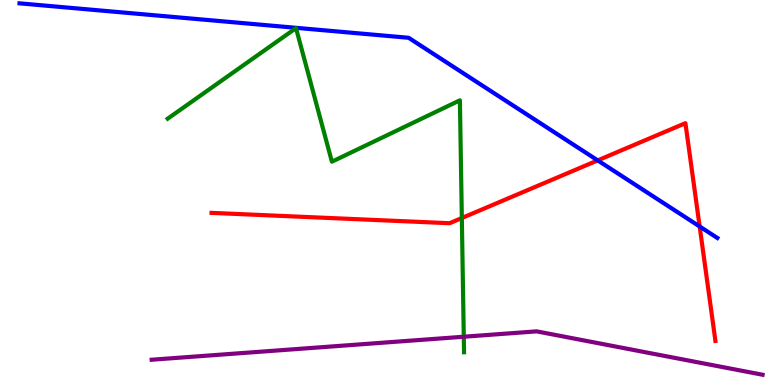[{'lines': ['blue', 'red'], 'intersections': [{'x': 7.71, 'y': 5.83}, {'x': 9.03, 'y': 4.12}]}, {'lines': ['green', 'red'], 'intersections': [{'x': 5.96, 'y': 4.34}]}, {'lines': ['purple', 'red'], 'intersections': []}, {'lines': ['blue', 'green'], 'intersections': []}, {'lines': ['blue', 'purple'], 'intersections': []}, {'lines': ['green', 'purple'], 'intersections': [{'x': 5.98, 'y': 1.25}]}]